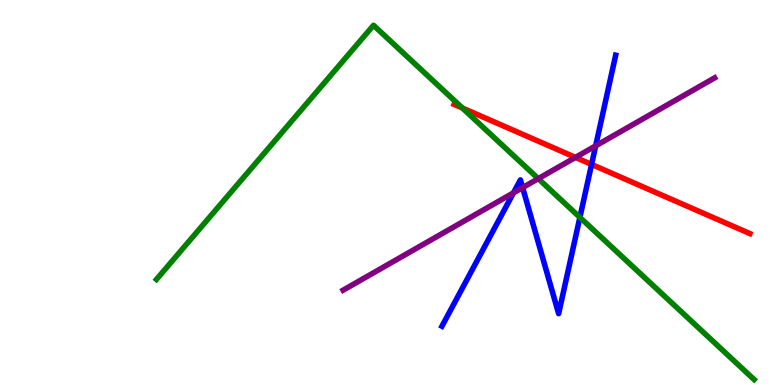[{'lines': ['blue', 'red'], 'intersections': [{'x': 7.63, 'y': 5.73}]}, {'lines': ['green', 'red'], 'intersections': [{'x': 5.97, 'y': 7.19}]}, {'lines': ['purple', 'red'], 'intersections': [{'x': 7.43, 'y': 5.91}]}, {'lines': ['blue', 'green'], 'intersections': [{'x': 7.48, 'y': 4.35}]}, {'lines': ['blue', 'purple'], 'intersections': [{'x': 6.63, 'y': 4.99}, {'x': 6.74, 'y': 5.13}, {'x': 7.69, 'y': 6.21}]}, {'lines': ['green', 'purple'], 'intersections': [{'x': 6.95, 'y': 5.36}]}]